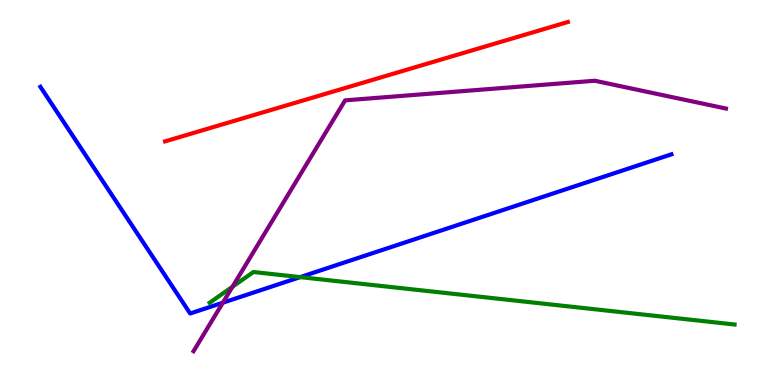[{'lines': ['blue', 'red'], 'intersections': []}, {'lines': ['green', 'red'], 'intersections': []}, {'lines': ['purple', 'red'], 'intersections': []}, {'lines': ['blue', 'green'], 'intersections': [{'x': 3.87, 'y': 2.8}]}, {'lines': ['blue', 'purple'], 'intersections': [{'x': 2.88, 'y': 2.14}]}, {'lines': ['green', 'purple'], 'intersections': [{'x': 3.0, 'y': 2.55}]}]